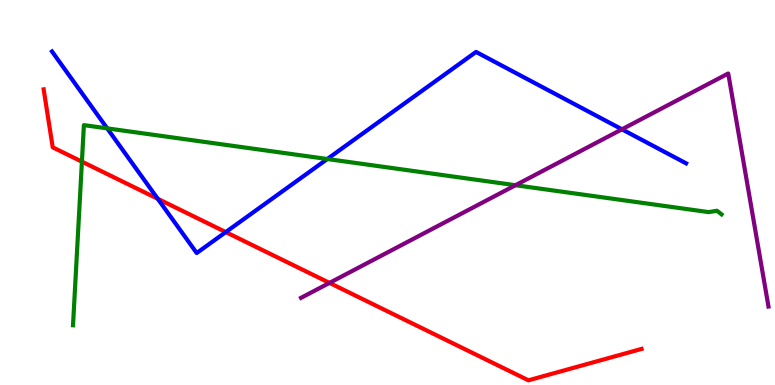[{'lines': ['blue', 'red'], 'intersections': [{'x': 2.04, 'y': 4.84}, {'x': 2.91, 'y': 3.97}]}, {'lines': ['green', 'red'], 'intersections': [{'x': 1.06, 'y': 5.8}]}, {'lines': ['purple', 'red'], 'intersections': [{'x': 4.25, 'y': 2.65}]}, {'lines': ['blue', 'green'], 'intersections': [{'x': 1.38, 'y': 6.67}, {'x': 4.22, 'y': 5.87}]}, {'lines': ['blue', 'purple'], 'intersections': [{'x': 8.03, 'y': 6.64}]}, {'lines': ['green', 'purple'], 'intersections': [{'x': 6.65, 'y': 5.19}]}]